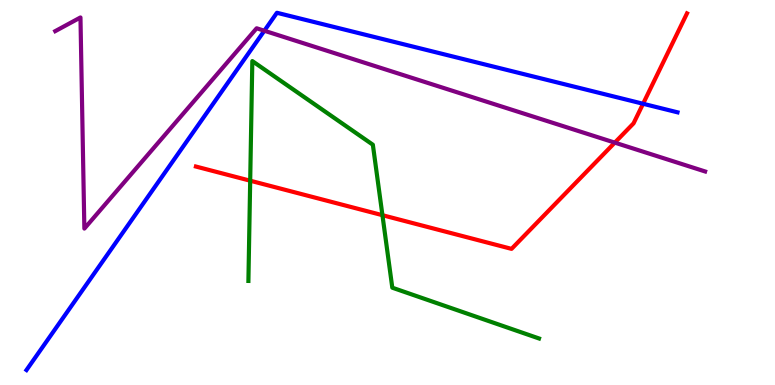[{'lines': ['blue', 'red'], 'intersections': [{'x': 8.3, 'y': 7.3}]}, {'lines': ['green', 'red'], 'intersections': [{'x': 3.23, 'y': 5.31}, {'x': 4.93, 'y': 4.41}]}, {'lines': ['purple', 'red'], 'intersections': [{'x': 7.93, 'y': 6.3}]}, {'lines': ['blue', 'green'], 'intersections': []}, {'lines': ['blue', 'purple'], 'intersections': [{'x': 3.41, 'y': 9.2}]}, {'lines': ['green', 'purple'], 'intersections': []}]